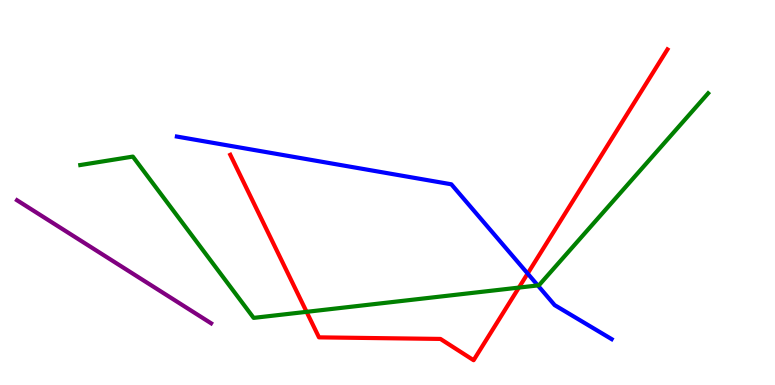[{'lines': ['blue', 'red'], 'intersections': [{'x': 6.81, 'y': 2.89}]}, {'lines': ['green', 'red'], 'intersections': [{'x': 3.96, 'y': 1.9}, {'x': 6.7, 'y': 2.53}]}, {'lines': ['purple', 'red'], 'intersections': []}, {'lines': ['blue', 'green'], 'intersections': [{'x': 6.94, 'y': 2.59}]}, {'lines': ['blue', 'purple'], 'intersections': []}, {'lines': ['green', 'purple'], 'intersections': []}]